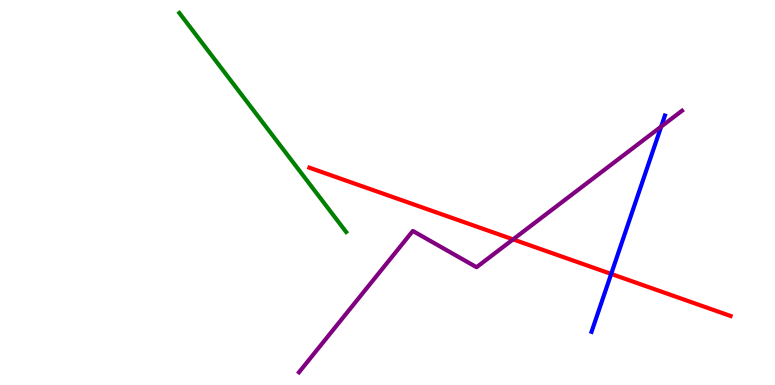[{'lines': ['blue', 'red'], 'intersections': [{'x': 7.89, 'y': 2.88}]}, {'lines': ['green', 'red'], 'intersections': []}, {'lines': ['purple', 'red'], 'intersections': [{'x': 6.62, 'y': 3.78}]}, {'lines': ['blue', 'green'], 'intersections': []}, {'lines': ['blue', 'purple'], 'intersections': [{'x': 8.53, 'y': 6.71}]}, {'lines': ['green', 'purple'], 'intersections': []}]